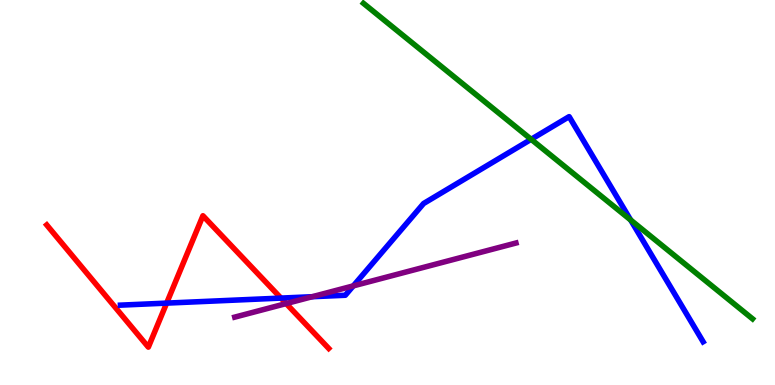[{'lines': ['blue', 'red'], 'intersections': [{'x': 2.15, 'y': 2.13}, {'x': 3.63, 'y': 2.26}]}, {'lines': ['green', 'red'], 'intersections': []}, {'lines': ['purple', 'red'], 'intersections': [{'x': 3.69, 'y': 2.11}]}, {'lines': ['blue', 'green'], 'intersections': [{'x': 6.85, 'y': 6.38}, {'x': 8.14, 'y': 4.29}]}, {'lines': ['blue', 'purple'], 'intersections': [{'x': 4.03, 'y': 2.29}, {'x': 4.56, 'y': 2.57}]}, {'lines': ['green', 'purple'], 'intersections': []}]